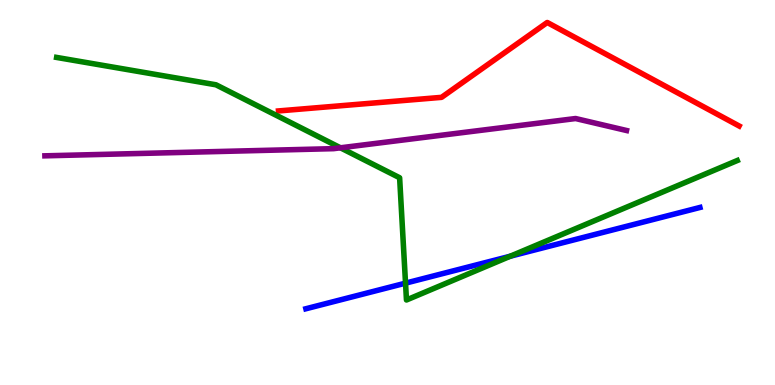[{'lines': ['blue', 'red'], 'intersections': []}, {'lines': ['green', 'red'], 'intersections': []}, {'lines': ['purple', 'red'], 'intersections': []}, {'lines': ['blue', 'green'], 'intersections': [{'x': 5.23, 'y': 2.65}, {'x': 6.58, 'y': 3.34}]}, {'lines': ['blue', 'purple'], 'intersections': []}, {'lines': ['green', 'purple'], 'intersections': [{'x': 4.39, 'y': 6.16}]}]